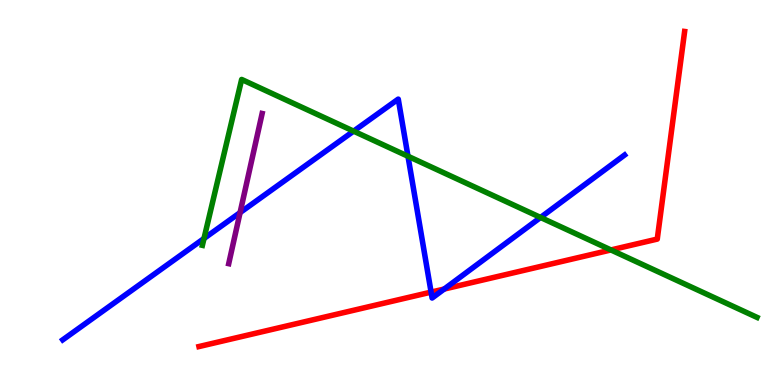[{'lines': ['blue', 'red'], 'intersections': [{'x': 5.56, 'y': 2.41}, {'x': 5.73, 'y': 2.49}]}, {'lines': ['green', 'red'], 'intersections': [{'x': 7.88, 'y': 3.51}]}, {'lines': ['purple', 'red'], 'intersections': []}, {'lines': ['blue', 'green'], 'intersections': [{'x': 2.63, 'y': 3.81}, {'x': 4.56, 'y': 6.59}, {'x': 5.26, 'y': 5.94}, {'x': 6.97, 'y': 4.35}]}, {'lines': ['blue', 'purple'], 'intersections': [{'x': 3.1, 'y': 4.48}]}, {'lines': ['green', 'purple'], 'intersections': []}]